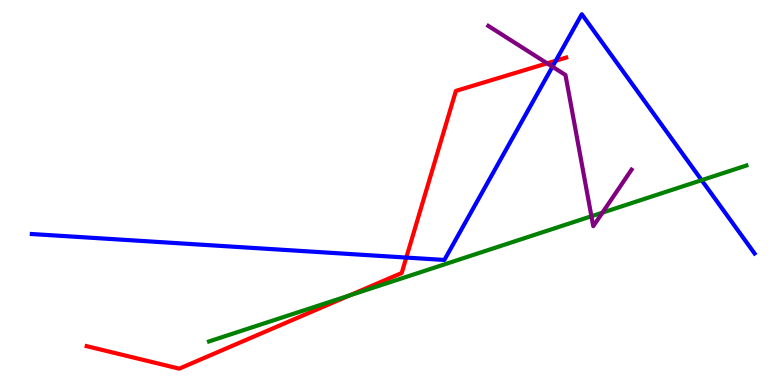[{'lines': ['blue', 'red'], 'intersections': [{'x': 5.24, 'y': 3.31}, {'x': 7.17, 'y': 8.42}]}, {'lines': ['green', 'red'], 'intersections': [{'x': 4.51, 'y': 2.33}]}, {'lines': ['purple', 'red'], 'intersections': [{'x': 7.06, 'y': 8.36}]}, {'lines': ['blue', 'green'], 'intersections': [{'x': 9.05, 'y': 5.32}]}, {'lines': ['blue', 'purple'], 'intersections': [{'x': 7.13, 'y': 8.27}]}, {'lines': ['green', 'purple'], 'intersections': [{'x': 7.63, 'y': 4.38}, {'x': 7.77, 'y': 4.48}]}]